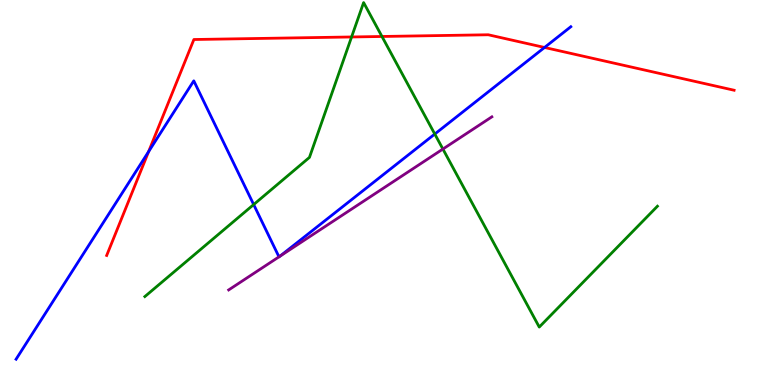[{'lines': ['blue', 'red'], 'intersections': [{'x': 1.92, 'y': 6.06}, {'x': 7.03, 'y': 8.77}]}, {'lines': ['green', 'red'], 'intersections': [{'x': 4.54, 'y': 9.04}, {'x': 4.93, 'y': 9.05}]}, {'lines': ['purple', 'red'], 'intersections': []}, {'lines': ['blue', 'green'], 'intersections': [{'x': 3.27, 'y': 4.69}, {'x': 5.61, 'y': 6.52}]}, {'lines': ['blue', 'purple'], 'intersections': [{'x': 3.6, 'y': 3.33}, {'x': 3.61, 'y': 3.34}]}, {'lines': ['green', 'purple'], 'intersections': [{'x': 5.71, 'y': 6.13}]}]